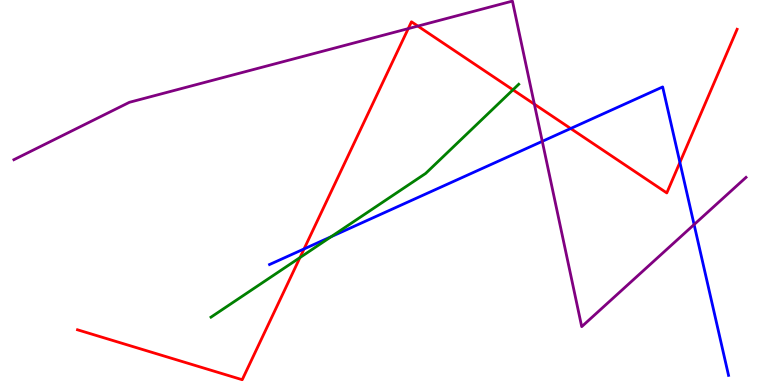[{'lines': ['blue', 'red'], 'intersections': [{'x': 3.92, 'y': 3.53}, {'x': 7.36, 'y': 6.66}, {'x': 8.77, 'y': 5.78}]}, {'lines': ['green', 'red'], 'intersections': [{'x': 3.87, 'y': 3.31}, {'x': 6.62, 'y': 7.67}]}, {'lines': ['purple', 'red'], 'intersections': [{'x': 5.27, 'y': 9.26}, {'x': 5.39, 'y': 9.32}, {'x': 6.89, 'y': 7.29}]}, {'lines': ['blue', 'green'], 'intersections': [{'x': 4.27, 'y': 3.85}]}, {'lines': ['blue', 'purple'], 'intersections': [{'x': 7.0, 'y': 6.33}, {'x': 8.96, 'y': 4.17}]}, {'lines': ['green', 'purple'], 'intersections': []}]